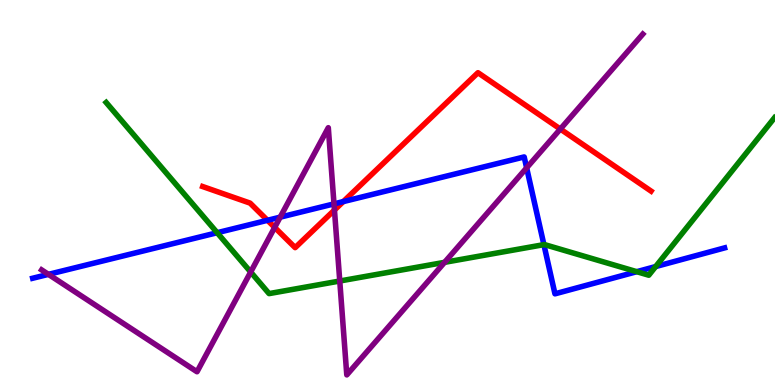[{'lines': ['blue', 'red'], 'intersections': [{'x': 3.45, 'y': 4.28}, {'x': 4.43, 'y': 4.76}]}, {'lines': ['green', 'red'], 'intersections': []}, {'lines': ['purple', 'red'], 'intersections': [{'x': 3.54, 'y': 4.09}, {'x': 4.32, 'y': 4.54}, {'x': 7.23, 'y': 6.65}]}, {'lines': ['blue', 'green'], 'intersections': [{'x': 2.8, 'y': 3.96}, {'x': 7.02, 'y': 3.65}, {'x': 8.22, 'y': 2.94}, {'x': 8.46, 'y': 3.08}]}, {'lines': ['blue', 'purple'], 'intersections': [{'x': 0.625, 'y': 2.87}, {'x': 3.62, 'y': 4.36}, {'x': 4.31, 'y': 4.7}, {'x': 6.8, 'y': 5.64}]}, {'lines': ['green', 'purple'], 'intersections': [{'x': 3.23, 'y': 2.93}, {'x': 4.38, 'y': 2.7}, {'x': 5.74, 'y': 3.19}]}]